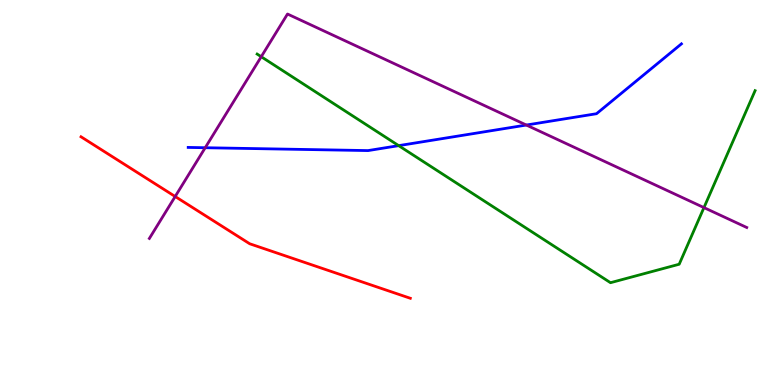[{'lines': ['blue', 'red'], 'intersections': []}, {'lines': ['green', 'red'], 'intersections': []}, {'lines': ['purple', 'red'], 'intersections': [{'x': 2.26, 'y': 4.9}]}, {'lines': ['blue', 'green'], 'intersections': [{'x': 5.14, 'y': 6.22}]}, {'lines': ['blue', 'purple'], 'intersections': [{'x': 2.65, 'y': 6.16}, {'x': 6.79, 'y': 6.75}]}, {'lines': ['green', 'purple'], 'intersections': [{'x': 3.37, 'y': 8.53}, {'x': 9.08, 'y': 4.61}]}]